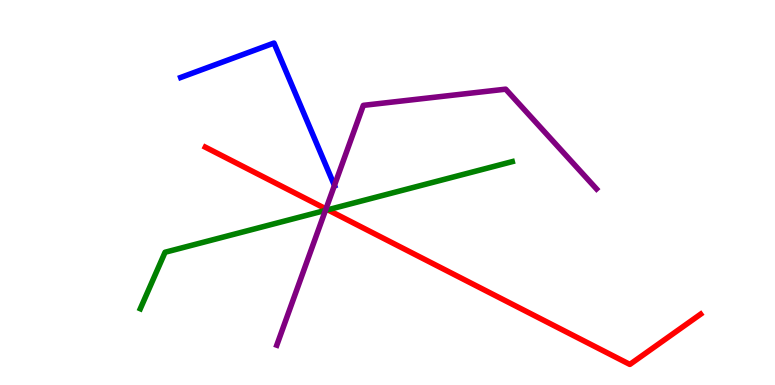[{'lines': ['blue', 'red'], 'intersections': []}, {'lines': ['green', 'red'], 'intersections': [{'x': 4.23, 'y': 4.55}]}, {'lines': ['purple', 'red'], 'intersections': [{'x': 4.21, 'y': 4.57}]}, {'lines': ['blue', 'green'], 'intersections': []}, {'lines': ['blue', 'purple'], 'intersections': [{'x': 4.32, 'y': 5.18}]}, {'lines': ['green', 'purple'], 'intersections': [{'x': 4.2, 'y': 4.54}]}]